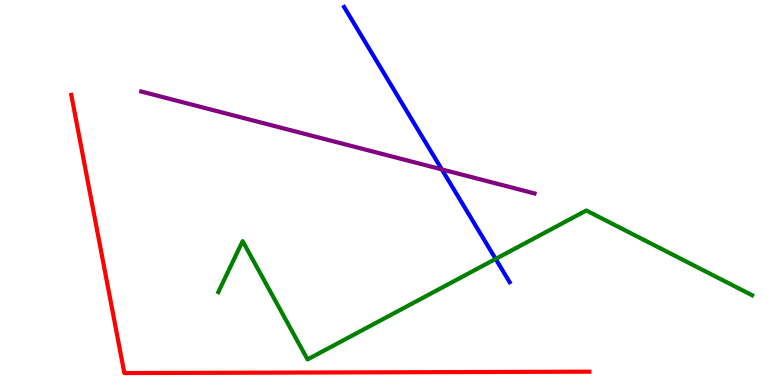[{'lines': ['blue', 'red'], 'intersections': []}, {'lines': ['green', 'red'], 'intersections': []}, {'lines': ['purple', 'red'], 'intersections': []}, {'lines': ['blue', 'green'], 'intersections': [{'x': 6.4, 'y': 3.27}]}, {'lines': ['blue', 'purple'], 'intersections': [{'x': 5.7, 'y': 5.6}]}, {'lines': ['green', 'purple'], 'intersections': []}]